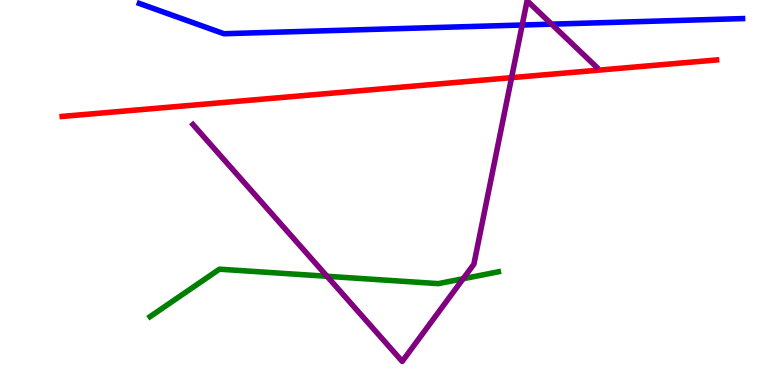[{'lines': ['blue', 'red'], 'intersections': []}, {'lines': ['green', 'red'], 'intersections': []}, {'lines': ['purple', 'red'], 'intersections': [{'x': 6.6, 'y': 7.98}]}, {'lines': ['blue', 'green'], 'intersections': []}, {'lines': ['blue', 'purple'], 'intersections': [{'x': 6.74, 'y': 9.35}, {'x': 7.12, 'y': 9.37}]}, {'lines': ['green', 'purple'], 'intersections': [{'x': 4.22, 'y': 2.82}, {'x': 5.98, 'y': 2.76}]}]